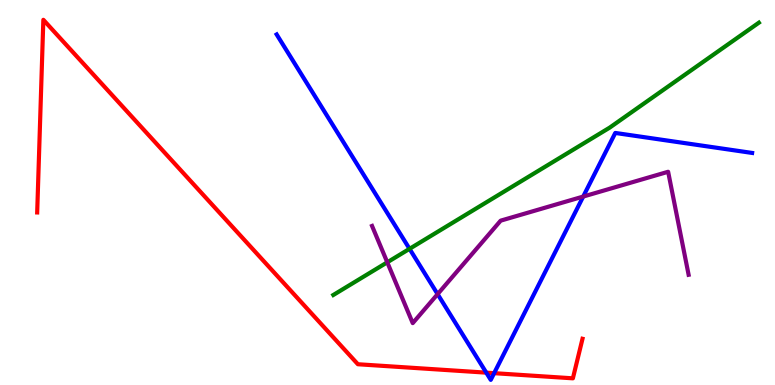[{'lines': ['blue', 'red'], 'intersections': [{'x': 6.27, 'y': 0.321}, {'x': 6.38, 'y': 0.307}]}, {'lines': ['green', 'red'], 'intersections': []}, {'lines': ['purple', 'red'], 'intersections': []}, {'lines': ['blue', 'green'], 'intersections': [{'x': 5.28, 'y': 3.54}]}, {'lines': ['blue', 'purple'], 'intersections': [{'x': 5.65, 'y': 2.36}, {'x': 7.53, 'y': 4.89}]}, {'lines': ['green', 'purple'], 'intersections': [{'x': 5.0, 'y': 3.19}]}]